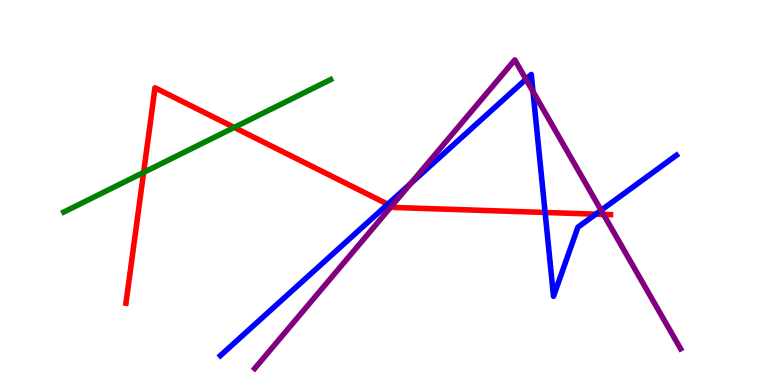[{'lines': ['blue', 'red'], 'intersections': [{'x': 5.0, 'y': 4.7}, {'x': 7.03, 'y': 4.48}, {'x': 7.69, 'y': 4.44}]}, {'lines': ['green', 'red'], 'intersections': [{'x': 1.85, 'y': 5.52}, {'x': 3.02, 'y': 6.69}]}, {'lines': ['purple', 'red'], 'intersections': [{'x': 5.05, 'y': 4.65}, {'x': 7.79, 'y': 4.43}]}, {'lines': ['blue', 'green'], 'intersections': []}, {'lines': ['blue', 'purple'], 'intersections': [{'x': 5.3, 'y': 5.23}, {'x': 6.79, 'y': 7.94}, {'x': 6.88, 'y': 7.62}, {'x': 7.76, 'y': 4.54}]}, {'lines': ['green', 'purple'], 'intersections': []}]